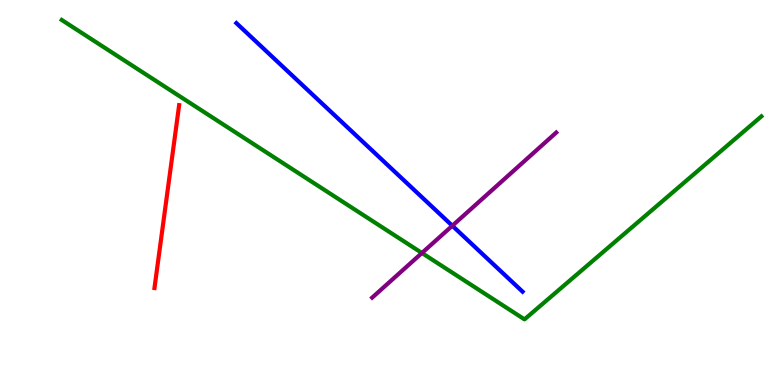[{'lines': ['blue', 'red'], 'intersections': []}, {'lines': ['green', 'red'], 'intersections': []}, {'lines': ['purple', 'red'], 'intersections': []}, {'lines': ['blue', 'green'], 'intersections': []}, {'lines': ['blue', 'purple'], 'intersections': [{'x': 5.84, 'y': 4.14}]}, {'lines': ['green', 'purple'], 'intersections': [{'x': 5.44, 'y': 3.43}]}]